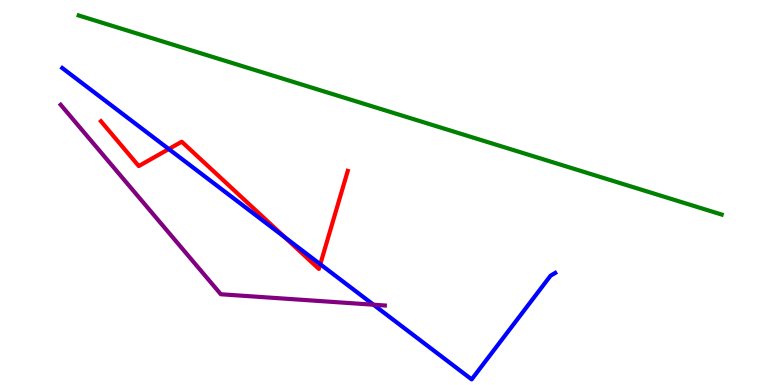[{'lines': ['blue', 'red'], 'intersections': [{'x': 2.18, 'y': 6.13}, {'x': 3.67, 'y': 3.84}, {'x': 4.13, 'y': 3.14}]}, {'lines': ['green', 'red'], 'intersections': []}, {'lines': ['purple', 'red'], 'intersections': []}, {'lines': ['blue', 'green'], 'intersections': []}, {'lines': ['blue', 'purple'], 'intersections': [{'x': 4.82, 'y': 2.09}]}, {'lines': ['green', 'purple'], 'intersections': []}]